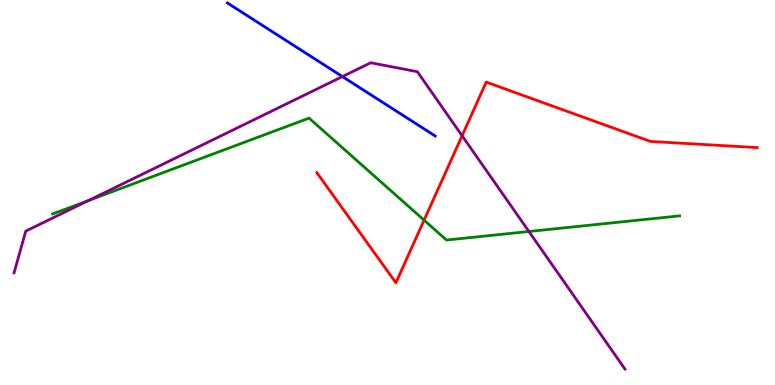[{'lines': ['blue', 'red'], 'intersections': []}, {'lines': ['green', 'red'], 'intersections': [{'x': 5.47, 'y': 4.28}]}, {'lines': ['purple', 'red'], 'intersections': [{'x': 5.96, 'y': 6.47}]}, {'lines': ['blue', 'green'], 'intersections': []}, {'lines': ['blue', 'purple'], 'intersections': [{'x': 4.42, 'y': 8.01}]}, {'lines': ['green', 'purple'], 'intersections': [{'x': 1.14, 'y': 4.79}, {'x': 6.82, 'y': 3.99}]}]